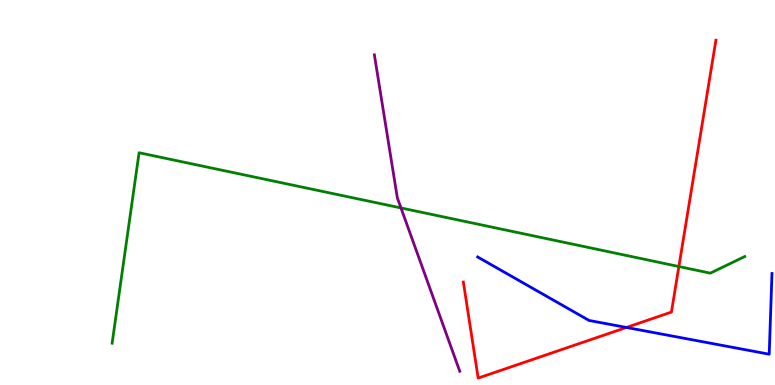[{'lines': ['blue', 'red'], 'intersections': [{'x': 8.08, 'y': 1.49}]}, {'lines': ['green', 'red'], 'intersections': [{'x': 8.76, 'y': 3.08}]}, {'lines': ['purple', 'red'], 'intersections': []}, {'lines': ['blue', 'green'], 'intersections': []}, {'lines': ['blue', 'purple'], 'intersections': []}, {'lines': ['green', 'purple'], 'intersections': [{'x': 5.17, 'y': 4.6}]}]